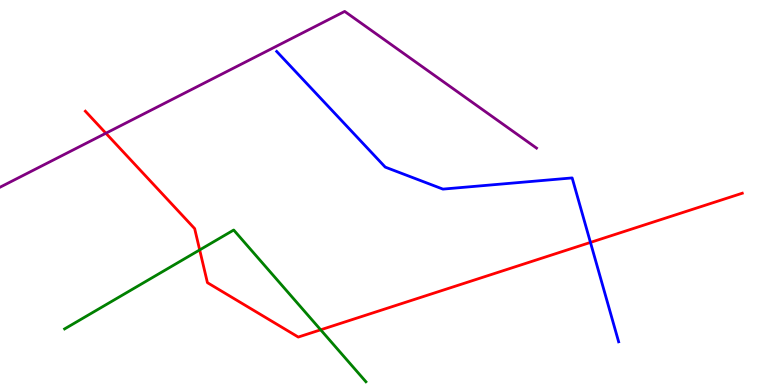[{'lines': ['blue', 'red'], 'intersections': [{'x': 7.62, 'y': 3.7}]}, {'lines': ['green', 'red'], 'intersections': [{'x': 2.58, 'y': 3.51}, {'x': 4.14, 'y': 1.43}]}, {'lines': ['purple', 'red'], 'intersections': [{'x': 1.37, 'y': 6.54}]}, {'lines': ['blue', 'green'], 'intersections': []}, {'lines': ['blue', 'purple'], 'intersections': []}, {'lines': ['green', 'purple'], 'intersections': []}]